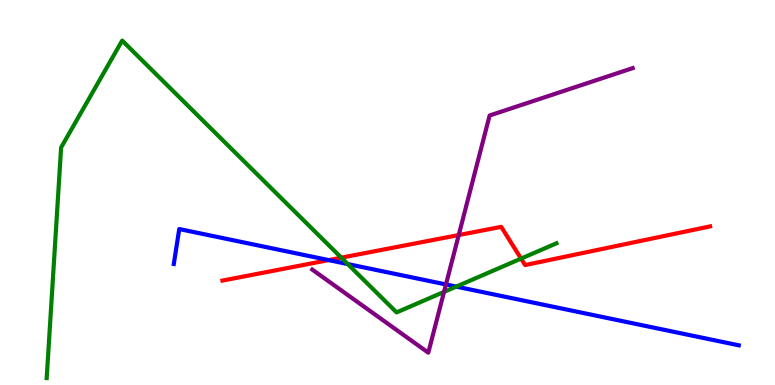[{'lines': ['blue', 'red'], 'intersections': [{'x': 4.24, 'y': 3.24}]}, {'lines': ['green', 'red'], 'intersections': [{'x': 4.4, 'y': 3.31}, {'x': 6.72, 'y': 3.28}]}, {'lines': ['purple', 'red'], 'intersections': [{'x': 5.92, 'y': 3.9}]}, {'lines': ['blue', 'green'], 'intersections': [{'x': 4.49, 'y': 3.14}, {'x': 5.89, 'y': 2.56}]}, {'lines': ['blue', 'purple'], 'intersections': [{'x': 5.75, 'y': 2.61}]}, {'lines': ['green', 'purple'], 'intersections': [{'x': 5.73, 'y': 2.42}]}]